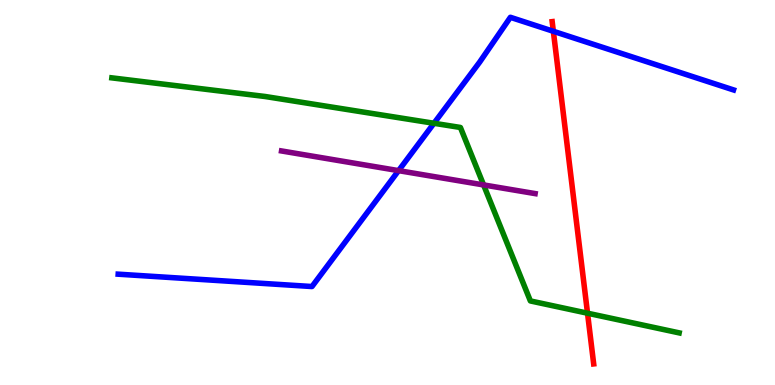[{'lines': ['blue', 'red'], 'intersections': [{'x': 7.14, 'y': 9.19}]}, {'lines': ['green', 'red'], 'intersections': [{'x': 7.58, 'y': 1.86}]}, {'lines': ['purple', 'red'], 'intersections': []}, {'lines': ['blue', 'green'], 'intersections': [{'x': 5.6, 'y': 6.8}]}, {'lines': ['blue', 'purple'], 'intersections': [{'x': 5.14, 'y': 5.57}]}, {'lines': ['green', 'purple'], 'intersections': [{'x': 6.24, 'y': 5.2}]}]